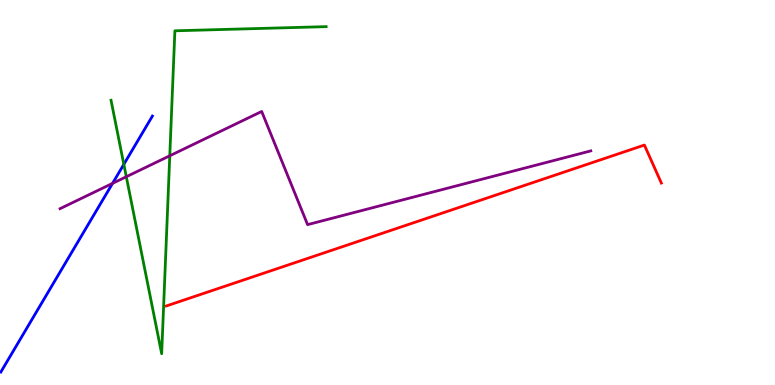[{'lines': ['blue', 'red'], 'intersections': []}, {'lines': ['green', 'red'], 'intersections': []}, {'lines': ['purple', 'red'], 'intersections': []}, {'lines': ['blue', 'green'], 'intersections': [{'x': 1.6, 'y': 5.73}]}, {'lines': ['blue', 'purple'], 'intersections': [{'x': 1.45, 'y': 5.24}]}, {'lines': ['green', 'purple'], 'intersections': [{'x': 1.63, 'y': 5.41}, {'x': 2.19, 'y': 5.95}]}]